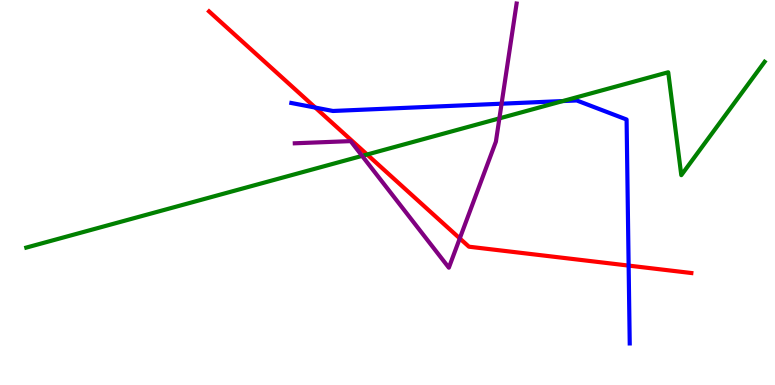[{'lines': ['blue', 'red'], 'intersections': [{'x': 4.07, 'y': 7.21}, {'x': 8.11, 'y': 3.1}]}, {'lines': ['green', 'red'], 'intersections': [{'x': 4.74, 'y': 5.99}]}, {'lines': ['purple', 'red'], 'intersections': [{'x': 5.93, 'y': 3.81}]}, {'lines': ['blue', 'green'], 'intersections': [{'x': 7.26, 'y': 7.37}]}, {'lines': ['blue', 'purple'], 'intersections': [{'x': 6.47, 'y': 7.31}]}, {'lines': ['green', 'purple'], 'intersections': [{'x': 4.67, 'y': 5.95}, {'x': 6.44, 'y': 6.93}]}]